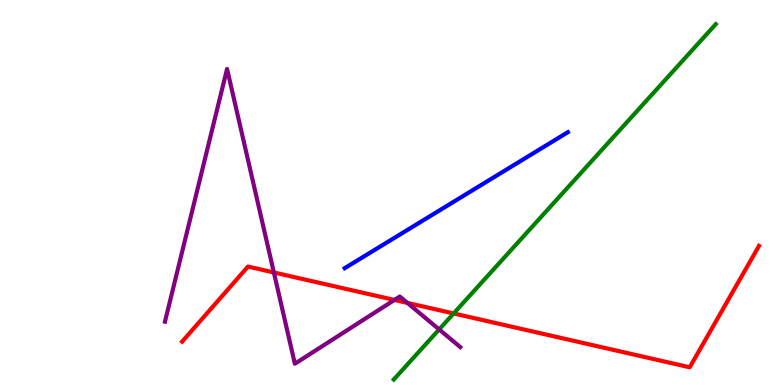[{'lines': ['blue', 'red'], 'intersections': []}, {'lines': ['green', 'red'], 'intersections': [{'x': 5.85, 'y': 1.86}]}, {'lines': ['purple', 'red'], 'intersections': [{'x': 3.53, 'y': 2.92}, {'x': 5.09, 'y': 2.21}, {'x': 5.26, 'y': 2.13}]}, {'lines': ['blue', 'green'], 'intersections': []}, {'lines': ['blue', 'purple'], 'intersections': []}, {'lines': ['green', 'purple'], 'intersections': [{'x': 5.67, 'y': 1.44}]}]